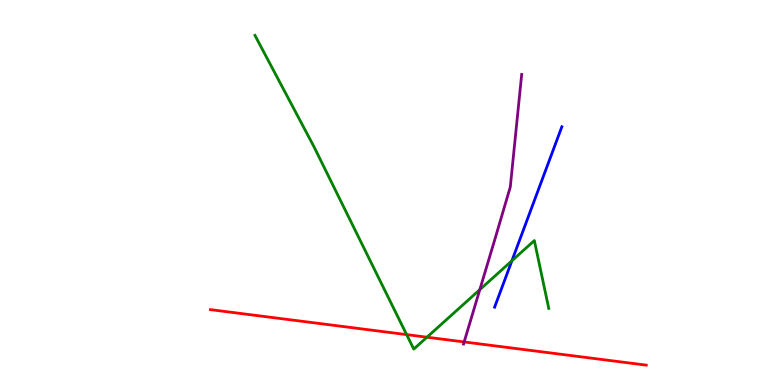[{'lines': ['blue', 'red'], 'intersections': []}, {'lines': ['green', 'red'], 'intersections': [{'x': 5.25, 'y': 1.31}, {'x': 5.51, 'y': 1.24}]}, {'lines': ['purple', 'red'], 'intersections': [{'x': 5.99, 'y': 1.12}]}, {'lines': ['blue', 'green'], 'intersections': [{'x': 6.61, 'y': 3.23}]}, {'lines': ['blue', 'purple'], 'intersections': []}, {'lines': ['green', 'purple'], 'intersections': [{'x': 6.19, 'y': 2.48}]}]